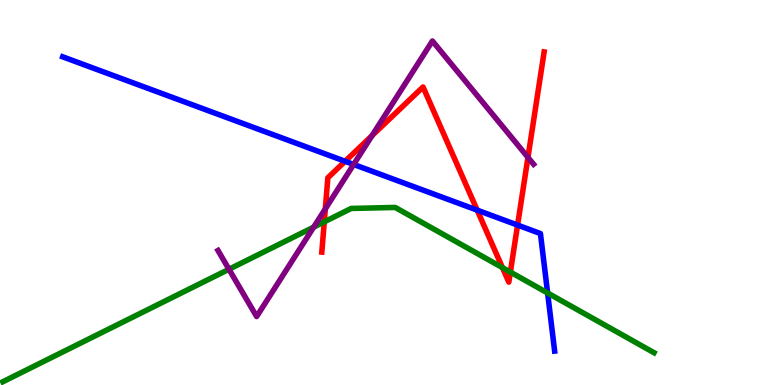[{'lines': ['blue', 'red'], 'intersections': [{'x': 4.45, 'y': 5.81}, {'x': 6.16, 'y': 4.54}, {'x': 6.68, 'y': 4.15}]}, {'lines': ['green', 'red'], 'intersections': [{'x': 4.18, 'y': 4.24}, {'x': 6.48, 'y': 3.05}, {'x': 6.59, 'y': 2.93}]}, {'lines': ['purple', 'red'], 'intersections': [{'x': 4.2, 'y': 4.58}, {'x': 4.8, 'y': 6.48}, {'x': 6.81, 'y': 5.91}]}, {'lines': ['blue', 'green'], 'intersections': [{'x': 7.07, 'y': 2.39}]}, {'lines': ['blue', 'purple'], 'intersections': [{'x': 4.56, 'y': 5.73}]}, {'lines': ['green', 'purple'], 'intersections': [{'x': 2.95, 'y': 3.01}, {'x': 4.05, 'y': 4.1}]}]